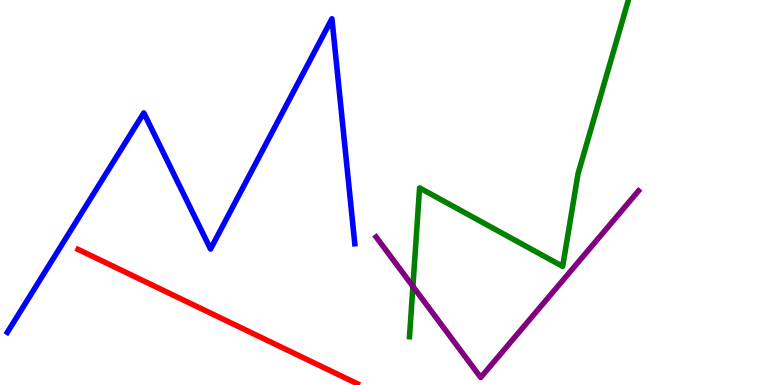[{'lines': ['blue', 'red'], 'intersections': []}, {'lines': ['green', 'red'], 'intersections': []}, {'lines': ['purple', 'red'], 'intersections': []}, {'lines': ['blue', 'green'], 'intersections': []}, {'lines': ['blue', 'purple'], 'intersections': []}, {'lines': ['green', 'purple'], 'intersections': [{'x': 5.33, 'y': 2.56}]}]